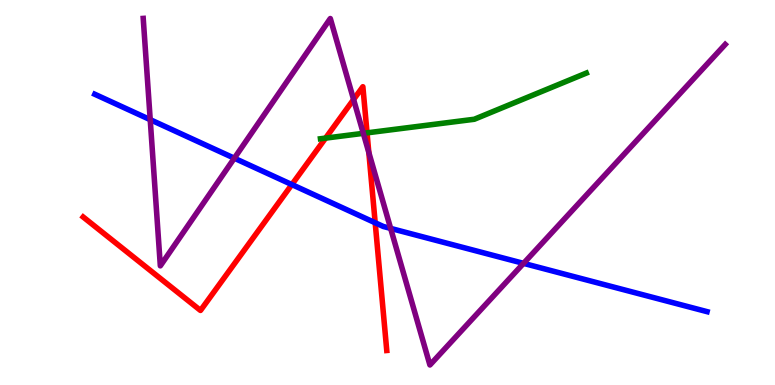[{'lines': ['blue', 'red'], 'intersections': [{'x': 3.77, 'y': 5.21}, {'x': 4.84, 'y': 4.21}]}, {'lines': ['green', 'red'], 'intersections': [{'x': 4.2, 'y': 6.41}, {'x': 4.74, 'y': 6.55}]}, {'lines': ['purple', 'red'], 'intersections': [{'x': 4.56, 'y': 7.42}, {'x': 4.76, 'y': 6.04}]}, {'lines': ['blue', 'green'], 'intersections': []}, {'lines': ['blue', 'purple'], 'intersections': [{'x': 1.94, 'y': 6.89}, {'x': 3.02, 'y': 5.89}, {'x': 5.04, 'y': 4.07}, {'x': 6.76, 'y': 3.16}]}, {'lines': ['green', 'purple'], 'intersections': [{'x': 4.69, 'y': 6.54}]}]